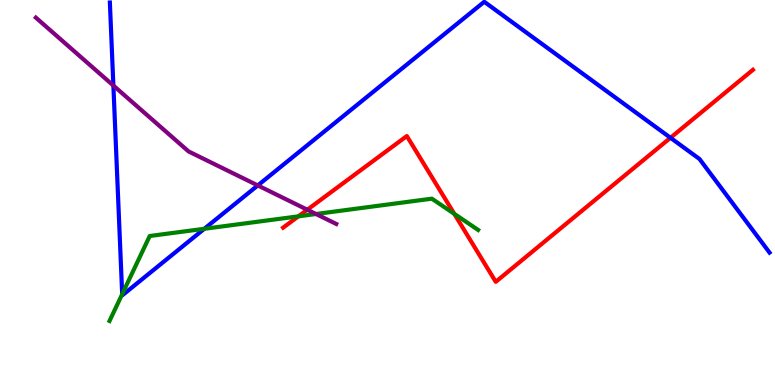[{'lines': ['blue', 'red'], 'intersections': [{'x': 8.65, 'y': 6.42}]}, {'lines': ['green', 'red'], 'intersections': [{'x': 3.85, 'y': 4.38}, {'x': 5.86, 'y': 4.45}]}, {'lines': ['purple', 'red'], 'intersections': [{'x': 3.97, 'y': 4.55}]}, {'lines': ['blue', 'green'], 'intersections': [{'x': 1.58, 'y': 2.36}, {'x': 2.64, 'y': 4.06}]}, {'lines': ['blue', 'purple'], 'intersections': [{'x': 1.46, 'y': 7.78}, {'x': 3.33, 'y': 5.18}]}, {'lines': ['green', 'purple'], 'intersections': [{'x': 4.08, 'y': 4.44}]}]